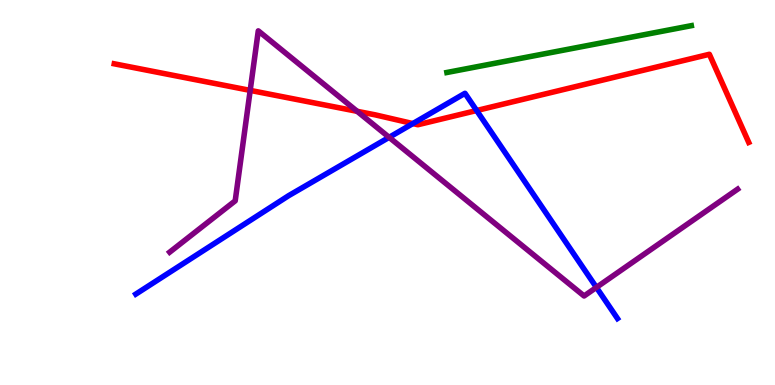[{'lines': ['blue', 'red'], 'intersections': [{'x': 5.33, 'y': 6.79}, {'x': 6.15, 'y': 7.13}]}, {'lines': ['green', 'red'], 'intersections': []}, {'lines': ['purple', 'red'], 'intersections': [{'x': 3.23, 'y': 7.65}, {'x': 4.61, 'y': 7.11}]}, {'lines': ['blue', 'green'], 'intersections': []}, {'lines': ['blue', 'purple'], 'intersections': [{'x': 5.02, 'y': 6.43}, {'x': 7.7, 'y': 2.54}]}, {'lines': ['green', 'purple'], 'intersections': []}]